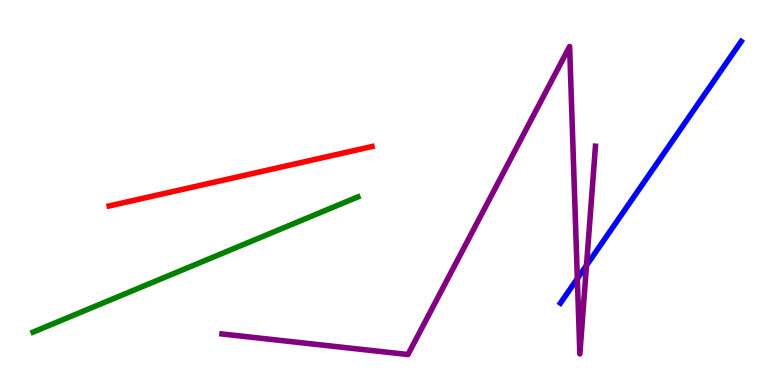[{'lines': ['blue', 'red'], 'intersections': []}, {'lines': ['green', 'red'], 'intersections': []}, {'lines': ['purple', 'red'], 'intersections': []}, {'lines': ['blue', 'green'], 'intersections': []}, {'lines': ['blue', 'purple'], 'intersections': [{'x': 7.45, 'y': 2.76}, {'x': 7.57, 'y': 3.11}]}, {'lines': ['green', 'purple'], 'intersections': []}]